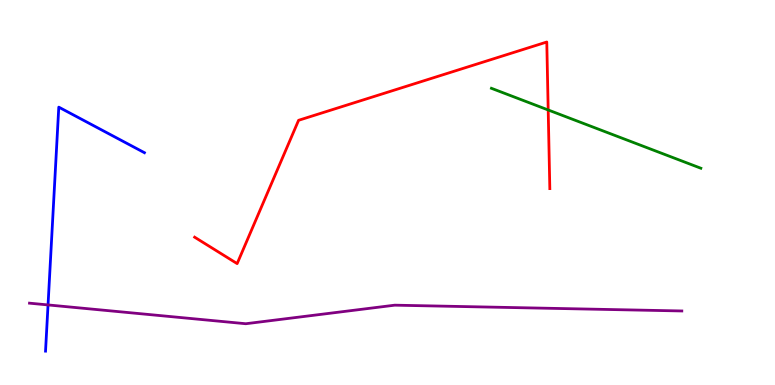[{'lines': ['blue', 'red'], 'intersections': []}, {'lines': ['green', 'red'], 'intersections': [{'x': 7.07, 'y': 7.14}]}, {'lines': ['purple', 'red'], 'intersections': []}, {'lines': ['blue', 'green'], 'intersections': []}, {'lines': ['blue', 'purple'], 'intersections': [{'x': 0.62, 'y': 2.08}]}, {'lines': ['green', 'purple'], 'intersections': []}]